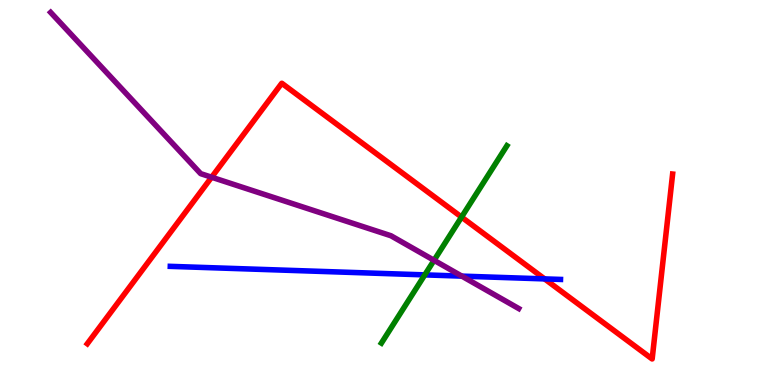[{'lines': ['blue', 'red'], 'intersections': [{'x': 7.03, 'y': 2.76}]}, {'lines': ['green', 'red'], 'intersections': [{'x': 5.96, 'y': 4.36}]}, {'lines': ['purple', 'red'], 'intersections': [{'x': 2.73, 'y': 5.4}]}, {'lines': ['blue', 'green'], 'intersections': [{'x': 5.48, 'y': 2.86}]}, {'lines': ['blue', 'purple'], 'intersections': [{'x': 5.96, 'y': 2.83}]}, {'lines': ['green', 'purple'], 'intersections': [{'x': 5.6, 'y': 3.24}]}]